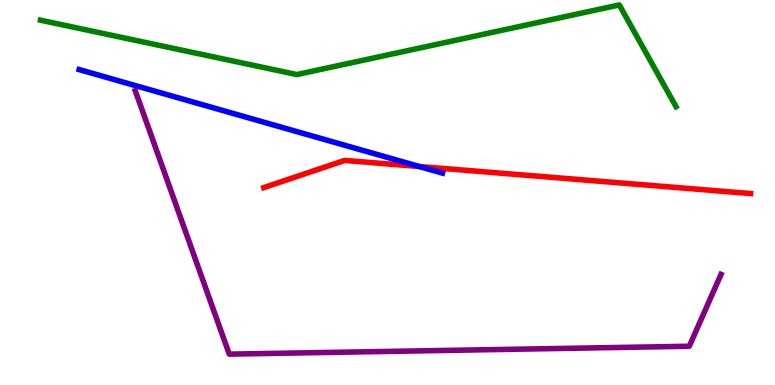[{'lines': ['blue', 'red'], 'intersections': [{'x': 5.41, 'y': 5.67}]}, {'lines': ['green', 'red'], 'intersections': []}, {'lines': ['purple', 'red'], 'intersections': []}, {'lines': ['blue', 'green'], 'intersections': []}, {'lines': ['blue', 'purple'], 'intersections': []}, {'lines': ['green', 'purple'], 'intersections': []}]